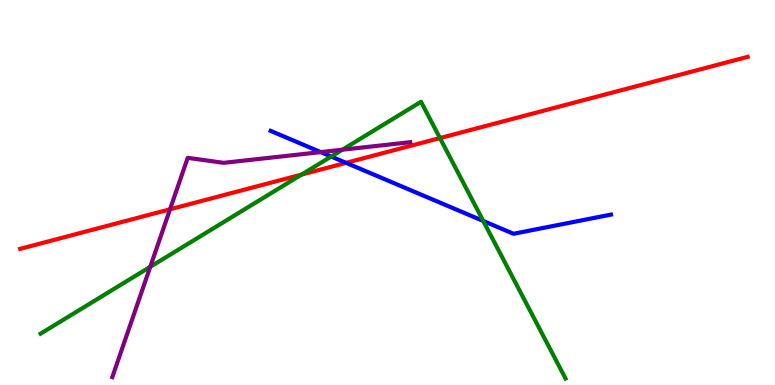[{'lines': ['blue', 'red'], 'intersections': [{'x': 4.47, 'y': 5.77}]}, {'lines': ['green', 'red'], 'intersections': [{'x': 3.89, 'y': 5.47}, {'x': 5.68, 'y': 6.41}]}, {'lines': ['purple', 'red'], 'intersections': [{'x': 2.19, 'y': 4.56}]}, {'lines': ['blue', 'green'], 'intersections': [{'x': 4.27, 'y': 5.93}, {'x': 6.24, 'y': 4.26}]}, {'lines': ['blue', 'purple'], 'intersections': [{'x': 4.14, 'y': 6.05}]}, {'lines': ['green', 'purple'], 'intersections': [{'x': 1.94, 'y': 3.07}, {'x': 4.42, 'y': 6.11}]}]